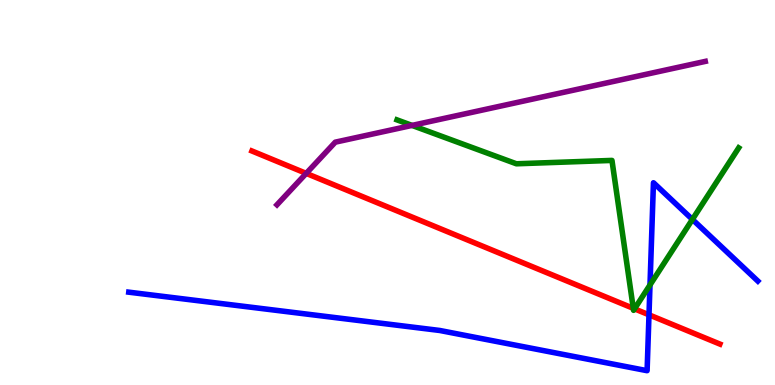[{'lines': ['blue', 'red'], 'intersections': [{'x': 8.37, 'y': 1.82}]}, {'lines': ['green', 'red'], 'intersections': [{'x': 8.17, 'y': 1.99}, {'x': 8.19, 'y': 1.98}]}, {'lines': ['purple', 'red'], 'intersections': [{'x': 3.95, 'y': 5.5}]}, {'lines': ['blue', 'green'], 'intersections': [{'x': 8.39, 'y': 2.6}, {'x': 8.93, 'y': 4.3}]}, {'lines': ['blue', 'purple'], 'intersections': []}, {'lines': ['green', 'purple'], 'intersections': [{'x': 5.32, 'y': 6.74}]}]